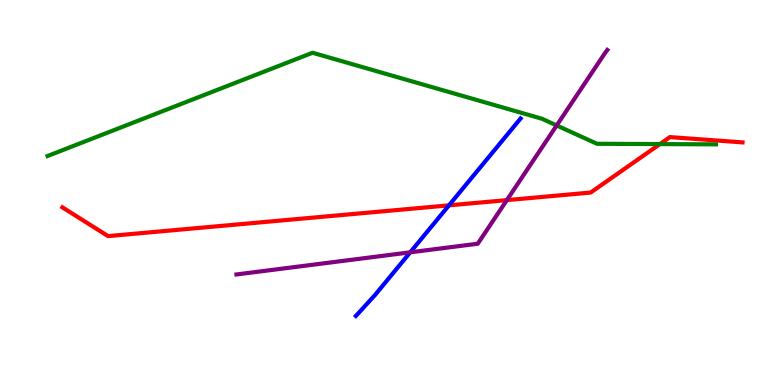[{'lines': ['blue', 'red'], 'intersections': [{'x': 5.79, 'y': 4.67}]}, {'lines': ['green', 'red'], 'intersections': [{'x': 8.52, 'y': 6.26}]}, {'lines': ['purple', 'red'], 'intersections': [{'x': 6.54, 'y': 4.8}]}, {'lines': ['blue', 'green'], 'intersections': []}, {'lines': ['blue', 'purple'], 'intersections': [{'x': 5.29, 'y': 3.45}]}, {'lines': ['green', 'purple'], 'intersections': [{'x': 7.18, 'y': 6.74}]}]